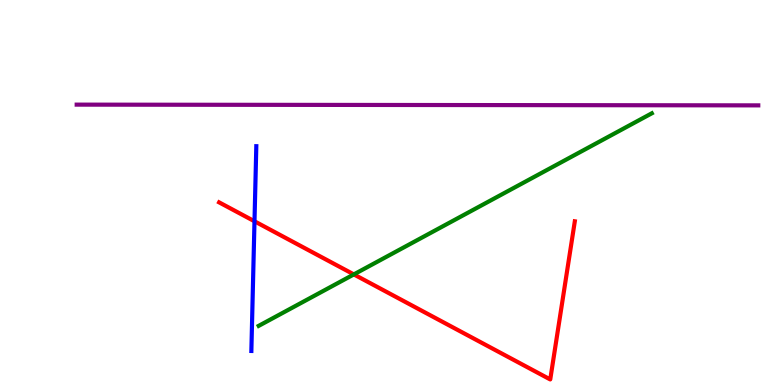[{'lines': ['blue', 'red'], 'intersections': [{'x': 3.28, 'y': 4.25}]}, {'lines': ['green', 'red'], 'intersections': [{'x': 4.57, 'y': 2.87}]}, {'lines': ['purple', 'red'], 'intersections': []}, {'lines': ['blue', 'green'], 'intersections': []}, {'lines': ['blue', 'purple'], 'intersections': []}, {'lines': ['green', 'purple'], 'intersections': []}]